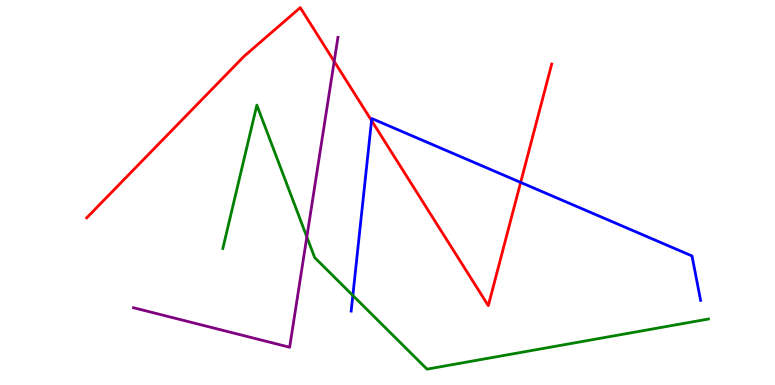[{'lines': ['blue', 'red'], 'intersections': [{'x': 4.79, 'y': 6.87}, {'x': 6.72, 'y': 5.26}]}, {'lines': ['green', 'red'], 'intersections': []}, {'lines': ['purple', 'red'], 'intersections': [{'x': 4.31, 'y': 8.41}]}, {'lines': ['blue', 'green'], 'intersections': [{'x': 4.55, 'y': 2.33}]}, {'lines': ['blue', 'purple'], 'intersections': []}, {'lines': ['green', 'purple'], 'intersections': [{'x': 3.96, 'y': 3.85}]}]